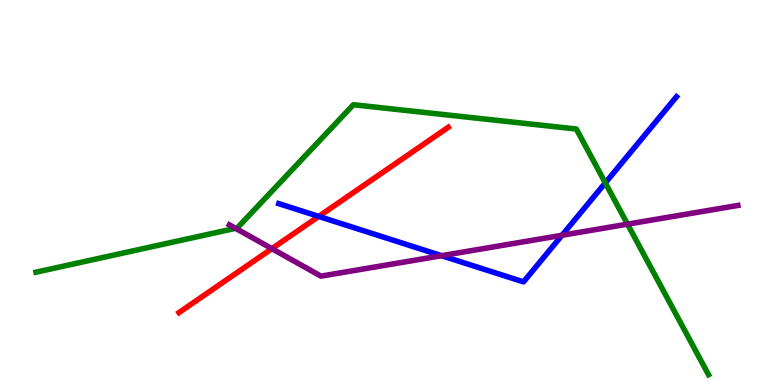[{'lines': ['blue', 'red'], 'intersections': [{'x': 4.11, 'y': 4.38}]}, {'lines': ['green', 'red'], 'intersections': []}, {'lines': ['purple', 'red'], 'intersections': [{'x': 3.51, 'y': 3.54}]}, {'lines': ['blue', 'green'], 'intersections': [{'x': 7.81, 'y': 5.25}]}, {'lines': ['blue', 'purple'], 'intersections': [{'x': 5.7, 'y': 3.36}, {'x': 7.25, 'y': 3.89}]}, {'lines': ['green', 'purple'], 'intersections': [{'x': 3.04, 'y': 4.07}, {'x': 8.1, 'y': 4.18}]}]